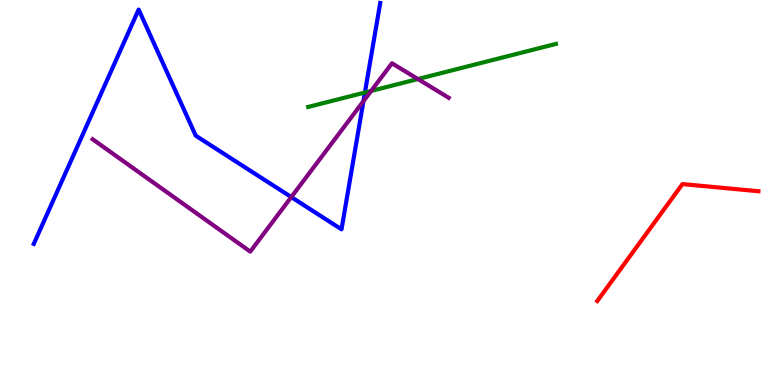[{'lines': ['blue', 'red'], 'intersections': []}, {'lines': ['green', 'red'], 'intersections': []}, {'lines': ['purple', 'red'], 'intersections': []}, {'lines': ['blue', 'green'], 'intersections': [{'x': 4.71, 'y': 7.6}]}, {'lines': ['blue', 'purple'], 'intersections': [{'x': 3.76, 'y': 4.88}, {'x': 4.69, 'y': 7.37}]}, {'lines': ['green', 'purple'], 'intersections': [{'x': 4.79, 'y': 7.64}, {'x': 5.39, 'y': 7.95}]}]